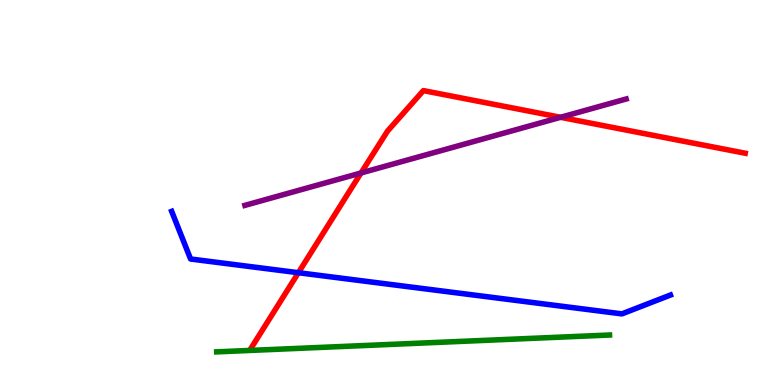[{'lines': ['blue', 'red'], 'intersections': [{'x': 3.85, 'y': 2.92}]}, {'lines': ['green', 'red'], 'intersections': []}, {'lines': ['purple', 'red'], 'intersections': [{'x': 4.66, 'y': 5.51}, {'x': 7.23, 'y': 6.95}]}, {'lines': ['blue', 'green'], 'intersections': []}, {'lines': ['blue', 'purple'], 'intersections': []}, {'lines': ['green', 'purple'], 'intersections': []}]